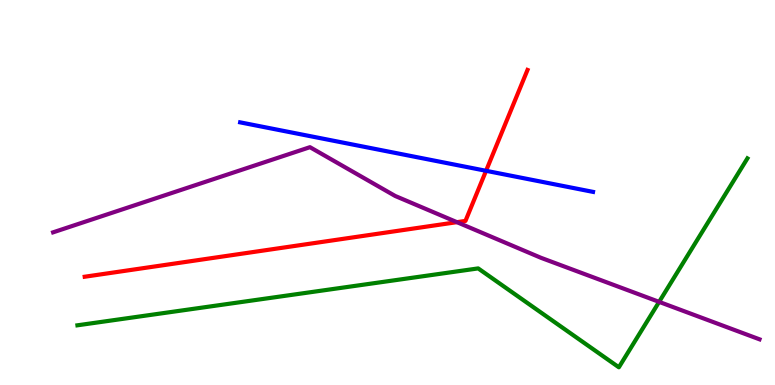[{'lines': ['blue', 'red'], 'intersections': [{'x': 6.27, 'y': 5.56}]}, {'lines': ['green', 'red'], 'intersections': []}, {'lines': ['purple', 'red'], 'intersections': [{'x': 5.9, 'y': 4.23}]}, {'lines': ['blue', 'green'], 'intersections': []}, {'lines': ['blue', 'purple'], 'intersections': []}, {'lines': ['green', 'purple'], 'intersections': [{'x': 8.5, 'y': 2.16}]}]